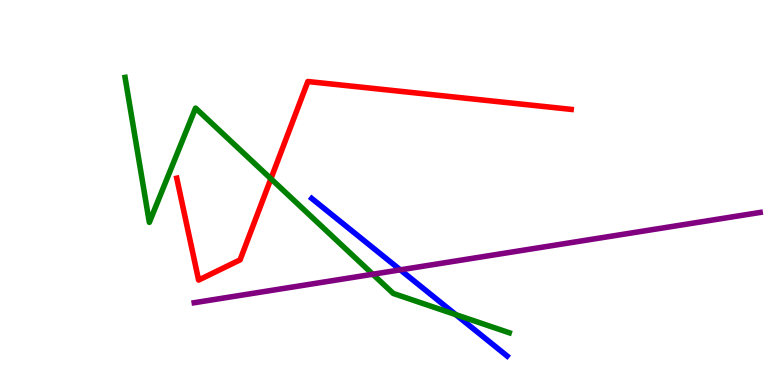[{'lines': ['blue', 'red'], 'intersections': []}, {'lines': ['green', 'red'], 'intersections': [{'x': 3.5, 'y': 5.36}]}, {'lines': ['purple', 'red'], 'intersections': []}, {'lines': ['blue', 'green'], 'intersections': [{'x': 5.88, 'y': 1.83}]}, {'lines': ['blue', 'purple'], 'intersections': [{'x': 5.16, 'y': 2.99}]}, {'lines': ['green', 'purple'], 'intersections': [{'x': 4.81, 'y': 2.88}]}]